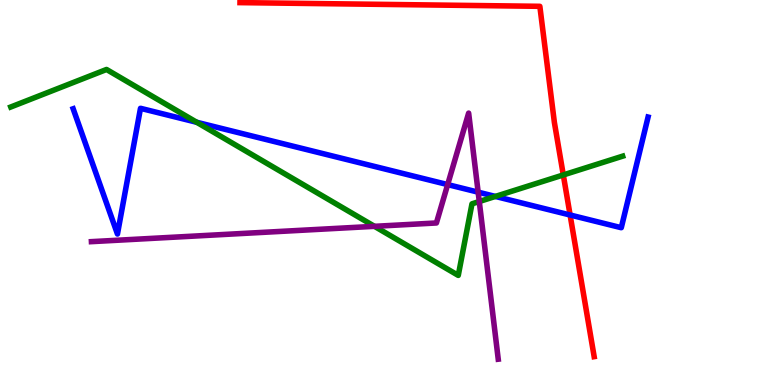[{'lines': ['blue', 'red'], 'intersections': [{'x': 7.36, 'y': 4.42}]}, {'lines': ['green', 'red'], 'intersections': [{'x': 7.27, 'y': 5.46}]}, {'lines': ['purple', 'red'], 'intersections': []}, {'lines': ['blue', 'green'], 'intersections': [{'x': 2.54, 'y': 6.82}, {'x': 6.39, 'y': 4.9}]}, {'lines': ['blue', 'purple'], 'intersections': [{'x': 5.78, 'y': 5.21}, {'x': 6.17, 'y': 5.01}]}, {'lines': ['green', 'purple'], 'intersections': [{'x': 4.83, 'y': 4.12}, {'x': 6.18, 'y': 4.77}]}]